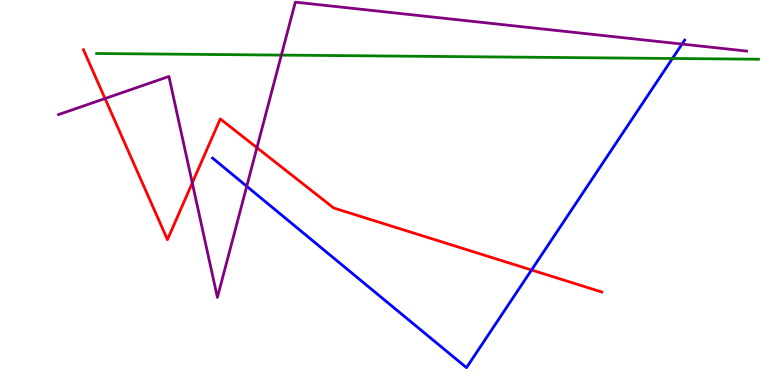[{'lines': ['blue', 'red'], 'intersections': [{'x': 6.86, 'y': 2.99}]}, {'lines': ['green', 'red'], 'intersections': []}, {'lines': ['purple', 'red'], 'intersections': [{'x': 1.36, 'y': 7.44}, {'x': 2.48, 'y': 5.25}, {'x': 3.32, 'y': 6.16}]}, {'lines': ['blue', 'green'], 'intersections': [{'x': 8.68, 'y': 8.48}]}, {'lines': ['blue', 'purple'], 'intersections': [{'x': 3.18, 'y': 5.16}, {'x': 8.8, 'y': 8.86}]}, {'lines': ['green', 'purple'], 'intersections': [{'x': 3.63, 'y': 8.57}]}]